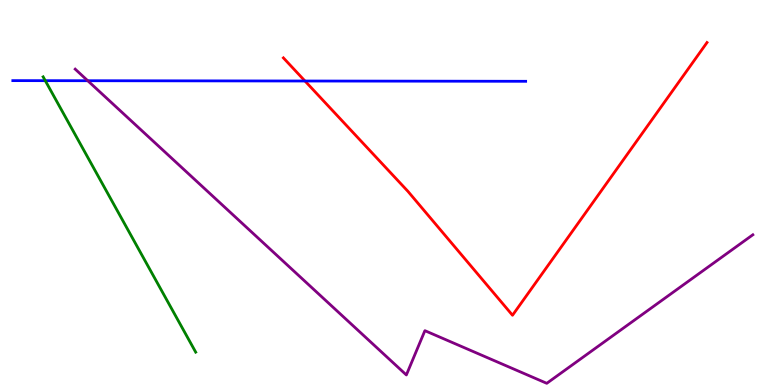[{'lines': ['blue', 'red'], 'intersections': [{'x': 3.94, 'y': 7.9}]}, {'lines': ['green', 'red'], 'intersections': []}, {'lines': ['purple', 'red'], 'intersections': []}, {'lines': ['blue', 'green'], 'intersections': [{'x': 0.584, 'y': 7.9}]}, {'lines': ['blue', 'purple'], 'intersections': [{'x': 1.13, 'y': 7.9}]}, {'lines': ['green', 'purple'], 'intersections': []}]